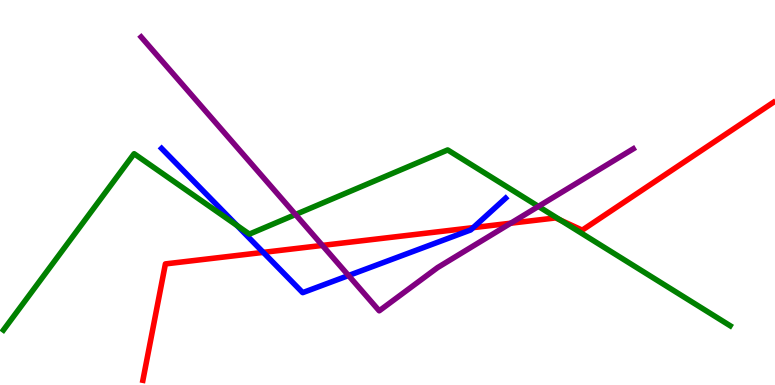[{'lines': ['blue', 'red'], 'intersections': [{'x': 3.4, 'y': 3.44}, {'x': 6.11, 'y': 4.09}]}, {'lines': ['green', 'red'], 'intersections': [{'x': 7.23, 'y': 4.28}]}, {'lines': ['purple', 'red'], 'intersections': [{'x': 4.16, 'y': 3.63}, {'x': 6.59, 'y': 4.2}]}, {'lines': ['blue', 'green'], 'intersections': [{'x': 3.06, 'y': 4.14}]}, {'lines': ['blue', 'purple'], 'intersections': [{'x': 4.5, 'y': 2.84}]}, {'lines': ['green', 'purple'], 'intersections': [{'x': 3.81, 'y': 4.43}, {'x': 6.95, 'y': 4.64}]}]